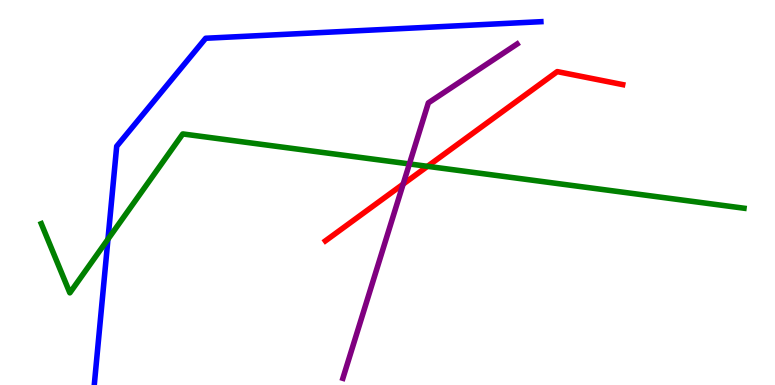[{'lines': ['blue', 'red'], 'intersections': []}, {'lines': ['green', 'red'], 'intersections': [{'x': 5.52, 'y': 5.68}]}, {'lines': ['purple', 'red'], 'intersections': [{'x': 5.2, 'y': 5.22}]}, {'lines': ['blue', 'green'], 'intersections': [{'x': 1.39, 'y': 3.79}]}, {'lines': ['blue', 'purple'], 'intersections': []}, {'lines': ['green', 'purple'], 'intersections': [{'x': 5.28, 'y': 5.74}]}]